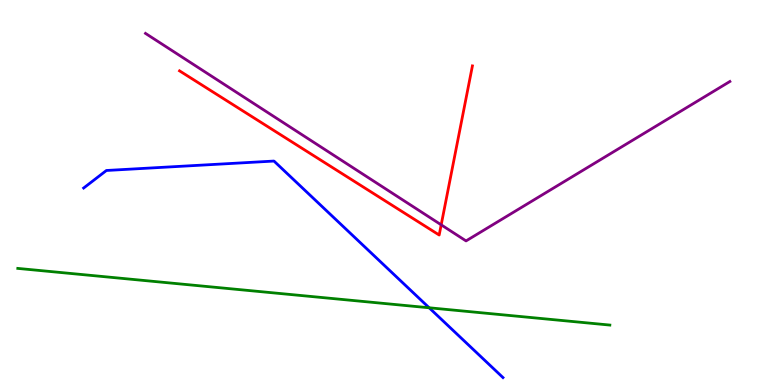[{'lines': ['blue', 'red'], 'intersections': []}, {'lines': ['green', 'red'], 'intersections': []}, {'lines': ['purple', 'red'], 'intersections': [{'x': 5.69, 'y': 4.16}]}, {'lines': ['blue', 'green'], 'intersections': [{'x': 5.54, 'y': 2.01}]}, {'lines': ['blue', 'purple'], 'intersections': []}, {'lines': ['green', 'purple'], 'intersections': []}]